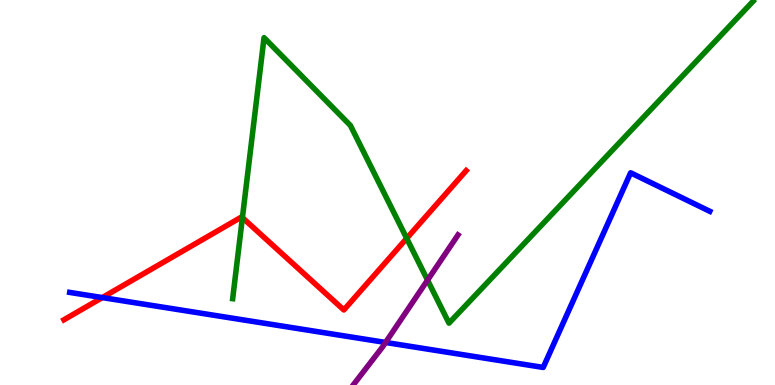[{'lines': ['blue', 'red'], 'intersections': [{'x': 1.32, 'y': 2.27}]}, {'lines': ['green', 'red'], 'intersections': [{'x': 3.13, 'y': 4.35}, {'x': 5.25, 'y': 3.81}]}, {'lines': ['purple', 'red'], 'intersections': []}, {'lines': ['blue', 'green'], 'intersections': []}, {'lines': ['blue', 'purple'], 'intersections': [{'x': 4.97, 'y': 1.11}]}, {'lines': ['green', 'purple'], 'intersections': [{'x': 5.52, 'y': 2.72}]}]